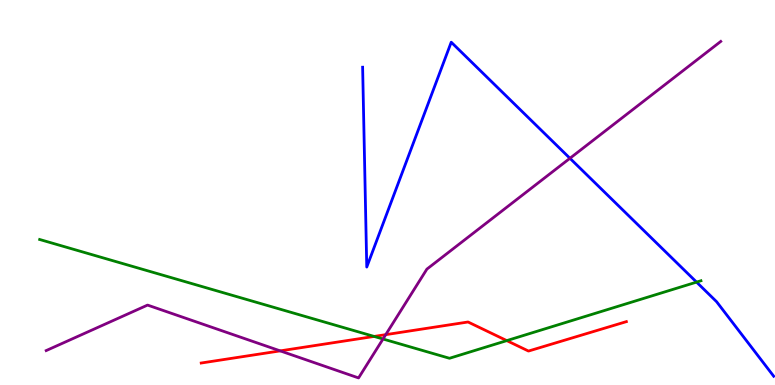[{'lines': ['blue', 'red'], 'intersections': []}, {'lines': ['green', 'red'], 'intersections': [{'x': 4.83, 'y': 1.26}, {'x': 6.54, 'y': 1.15}]}, {'lines': ['purple', 'red'], 'intersections': [{'x': 3.62, 'y': 0.886}, {'x': 4.98, 'y': 1.31}]}, {'lines': ['blue', 'green'], 'intersections': [{'x': 8.99, 'y': 2.67}]}, {'lines': ['blue', 'purple'], 'intersections': [{'x': 7.35, 'y': 5.89}]}, {'lines': ['green', 'purple'], 'intersections': [{'x': 4.94, 'y': 1.19}]}]